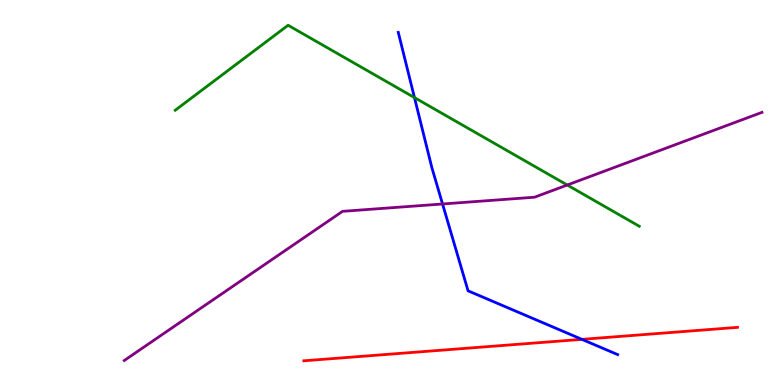[{'lines': ['blue', 'red'], 'intersections': [{'x': 7.51, 'y': 1.19}]}, {'lines': ['green', 'red'], 'intersections': []}, {'lines': ['purple', 'red'], 'intersections': []}, {'lines': ['blue', 'green'], 'intersections': [{'x': 5.35, 'y': 7.47}]}, {'lines': ['blue', 'purple'], 'intersections': [{'x': 5.71, 'y': 4.7}]}, {'lines': ['green', 'purple'], 'intersections': [{'x': 7.32, 'y': 5.19}]}]